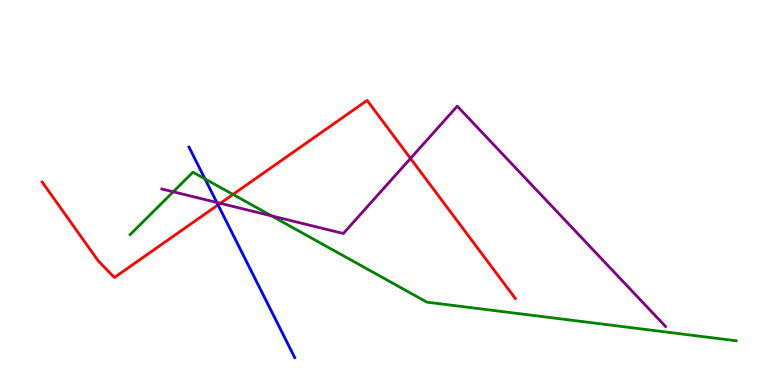[{'lines': ['blue', 'red'], 'intersections': [{'x': 2.81, 'y': 4.68}]}, {'lines': ['green', 'red'], 'intersections': [{'x': 3.01, 'y': 4.95}]}, {'lines': ['purple', 'red'], 'intersections': [{'x': 2.84, 'y': 4.72}, {'x': 5.3, 'y': 5.88}]}, {'lines': ['blue', 'green'], 'intersections': [{'x': 2.64, 'y': 5.35}]}, {'lines': ['blue', 'purple'], 'intersections': [{'x': 2.8, 'y': 4.74}]}, {'lines': ['green', 'purple'], 'intersections': [{'x': 2.24, 'y': 5.02}, {'x': 3.5, 'y': 4.39}]}]